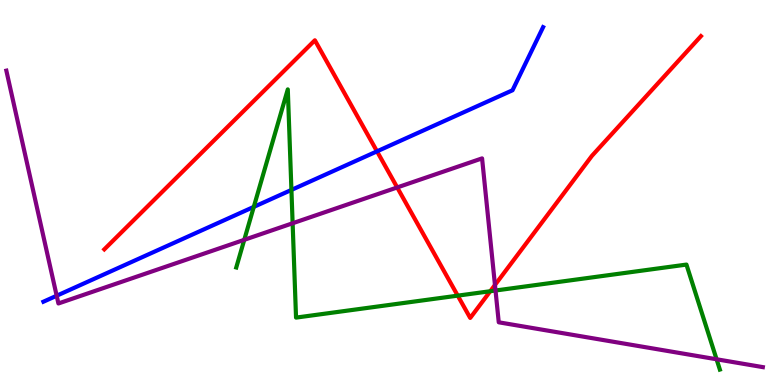[{'lines': ['blue', 'red'], 'intersections': [{'x': 4.86, 'y': 6.07}]}, {'lines': ['green', 'red'], 'intersections': [{'x': 5.91, 'y': 2.32}, {'x': 6.33, 'y': 2.44}]}, {'lines': ['purple', 'red'], 'intersections': [{'x': 5.13, 'y': 5.13}, {'x': 6.39, 'y': 2.6}]}, {'lines': ['blue', 'green'], 'intersections': [{'x': 3.27, 'y': 4.63}, {'x': 3.76, 'y': 5.07}]}, {'lines': ['blue', 'purple'], 'intersections': [{'x': 0.731, 'y': 2.32}]}, {'lines': ['green', 'purple'], 'intersections': [{'x': 3.15, 'y': 3.77}, {'x': 3.78, 'y': 4.2}, {'x': 6.39, 'y': 2.45}, {'x': 9.25, 'y': 0.668}]}]